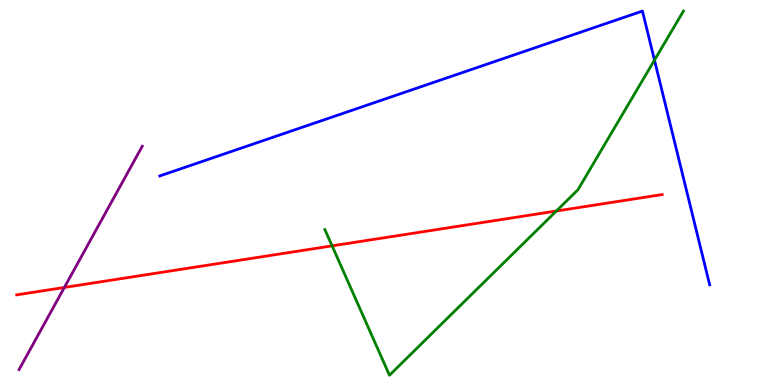[{'lines': ['blue', 'red'], 'intersections': []}, {'lines': ['green', 'red'], 'intersections': [{'x': 4.29, 'y': 3.61}, {'x': 7.18, 'y': 4.52}]}, {'lines': ['purple', 'red'], 'intersections': [{'x': 0.831, 'y': 2.53}]}, {'lines': ['blue', 'green'], 'intersections': [{'x': 8.44, 'y': 8.44}]}, {'lines': ['blue', 'purple'], 'intersections': []}, {'lines': ['green', 'purple'], 'intersections': []}]